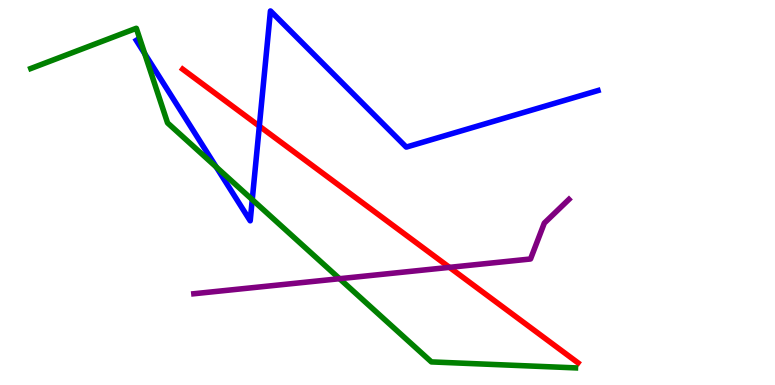[{'lines': ['blue', 'red'], 'intersections': [{'x': 3.35, 'y': 6.72}]}, {'lines': ['green', 'red'], 'intersections': []}, {'lines': ['purple', 'red'], 'intersections': [{'x': 5.8, 'y': 3.06}]}, {'lines': ['blue', 'green'], 'intersections': [{'x': 1.87, 'y': 8.61}, {'x': 2.79, 'y': 5.66}, {'x': 3.25, 'y': 4.81}]}, {'lines': ['blue', 'purple'], 'intersections': []}, {'lines': ['green', 'purple'], 'intersections': [{'x': 4.38, 'y': 2.76}]}]